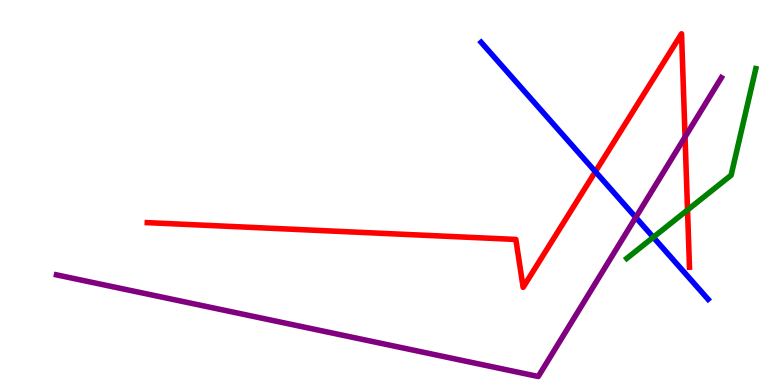[{'lines': ['blue', 'red'], 'intersections': [{'x': 7.68, 'y': 5.54}]}, {'lines': ['green', 'red'], 'intersections': [{'x': 8.87, 'y': 4.55}]}, {'lines': ['purple', 'red'], 'intersections': [{'x': 8.84, 'y': 6.44}]}, {'lines': ['blue', 'green'], 'intersections': [{'x': 8.43, 'y': 3.84}]}, {'lines': ['blue', 'purple'], 'intersections': [{'x': 8.2, 'y': 4.35}]}, {'lines': ['green', 'purple'], 'intersections': []}]